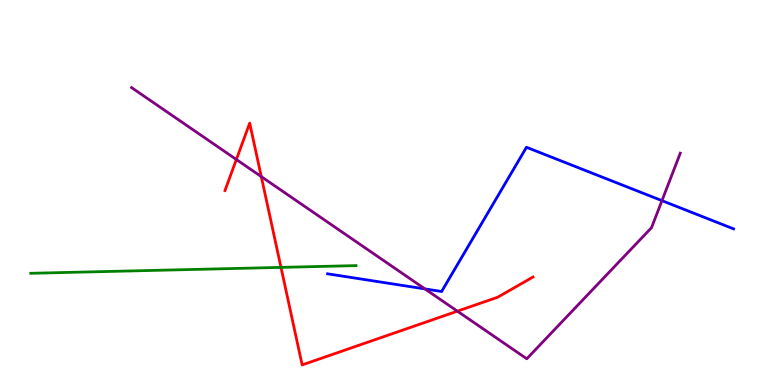[{'lines': ['blue', 'red'], 'intersections': []}, {'lines': ['green', 'red'], 'intersections': [{'x': 3.63, 'y': 3.05}]}, {'lines': ['purple', 'red'], 'intersections': [{'x': 3.05, 'y': 5.86}, {'x': 3.37, 'y': 5.41}, {'x': 5.9, 'y': 1.92}]}, {'lines': ['blue', 'green'], 'intersections': []}, {'lines': ['blue', 'purple'], 'intersections': [{'x': 5.48, 'y': 2.5}, {'x': 8.54, 'y': 4.79}]}, {'lines': ['green', 'purple'], 'intersections': []}]